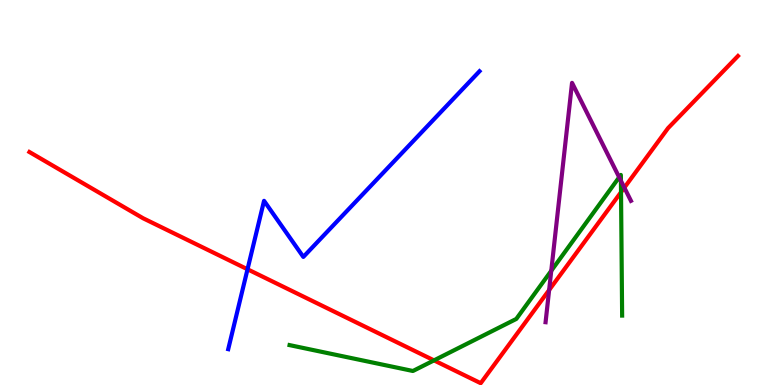[{'lines': ['blue', 'red'], 'intersections': [{'x': 3.19, 'y': 3.01}]}, {'lines': ['green', 'red'], 'intersections': [{'x': 5.6, 'y': 0.64}, {'x': 8.01, 'y': 5.01}]}, {'lines': ['purple', 'red'], 'intersections': [{'x': 7.09, 'y': 2.47}, {'x': 8.06, 'y': 5.13}]}, {'lines': ['blue', 'green'], 'intersections': []}, {'lines': ['blue', 'purple'], 'intersections': []}, {'lines': ['green', 'purple'], 'intersections': [{'x': 7.11, 'y': 2.97}, {'x': 7.99, 'y': 5.4}, {'x': 8.01, 'y': 5.31}]}]